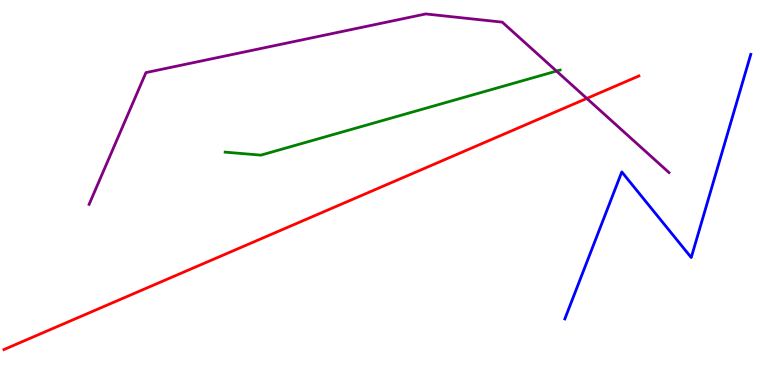[{'lines': ['blue', 'red'], 'intersections': []}, {'lines': ['green', 'red'], 'intersections': []}, {'lines': ['purple', 'red'], 'intersections': [{'x': 7.57, 'y': 7.44}]}, {'lines': ['blue', 'green'], 'intersections': []}, {'lines': ['blue', 'purple'], 'intersections': []}, {'lines': ['green', 'purple'], 'intersections': [{'x': 7.18, 'y': 8.15}]}]